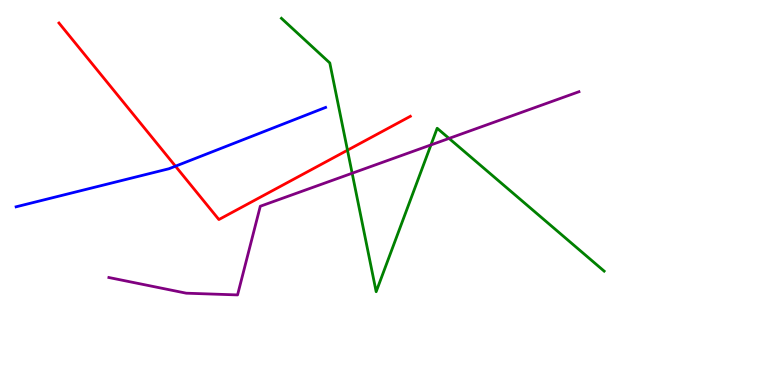[{'lines': ['blue', 'red'], 'intersections': [{'x': 2.26, 'y': 5.68}]}, {'lines': ['green', 'red'], 'intersections': [{'x': 4.48, 'y': 6.1}]}, {'lines': ['purple', 'red'], 'intersections': []}, {'lines': ['blue', 'green'], 'intersections': []}, {'lines': ['blue', 'purple'], 'intersections': []}, {'lines': ['green', 'purple'], 'intersections': [{'x': 4.54, 'y': 5.5}, {'x': 5.56, 'y': 6.24}, {'x': 5.79, 'y': 6.4}]}]